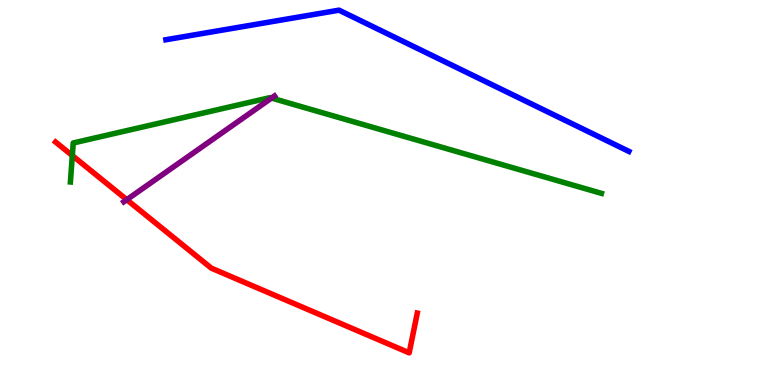[{'lines': ['blue', 'red'], 'intersections': []}, {'lines': ['green', 'red'], 'intersections': [{'x': 0.933, 'y': 5.96}]}, {'lines': ['purple', 'red'], 'intersections': [{'x': 1.64, 'y': 4.81}]}, {'lines': ['blue', 'green'], 'intersections': []}, {'lines': ['blue', 'purple'], 'intersections': []}, {'lines': ['green', 'purple'], 'intersections': [{'x': 3.5, 'y': 7.45}]}]